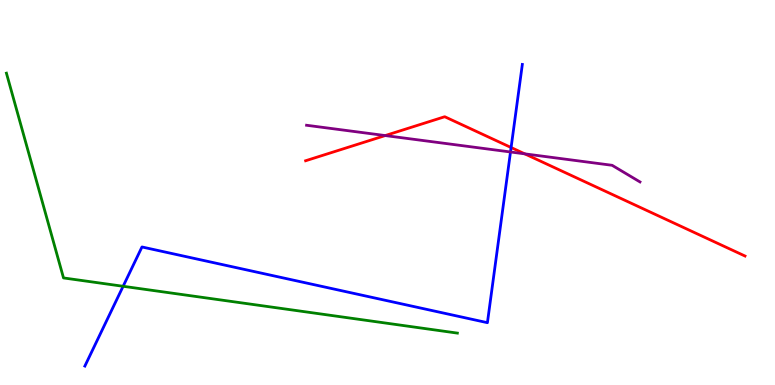[{'lines': ['blue', 'red'], 'intersections': [{'x': 6.59, 'y': 6.17}]}, {'lines': ['green', 'red'], 'intersections': []}, {'lines': ['purple', 'red'], 'intersections': [{'x': 4.97, 'y': 6.48}, {'x': 6.77, 'y': 6.0}]}, {'lines': ['blue', 'green'], 'intersections': [{'x': 1.59, 'y': 2.56}]}, {'lines': ['blue', 'purple'], 'intersections': [{'x': 6.59, 'y': 6.05}]}, {'lines': ['green', 'purple'], 'intersections': []}]